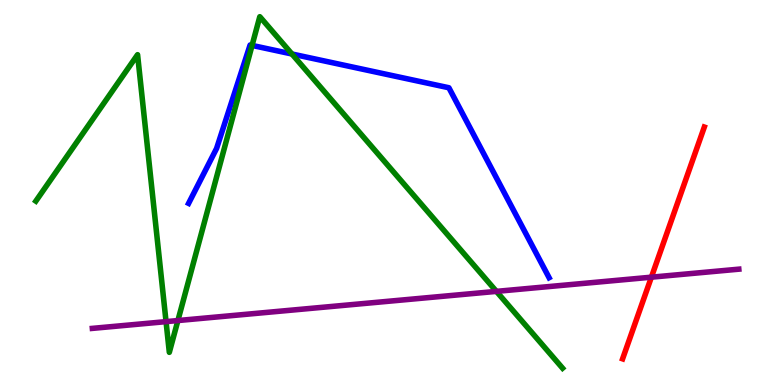[{'lines': ['blue', 'red'], 'intersections': []}, {'lines': ['green', 'red'], 'intersections': []}, {'lines': ['purple', 'red'], 'intersections': [{'x': 8.41, 'y': 2.8}]}, {'lines': ['blue', 'green'], 'intersections': [{'x': 3.25, 'y': 8.82}, {'x': 3.77, 'y': 8.6}]}, {'lines': ['blue', 'purple'], 'intersections': []}, {'lines': ['green', 'purple'], 'intersections': [{'x': 2.14, 'y': 1.65}, {'x': 2.3, 'y': 1.67}, {'x': 6.41, 'y': 2.43}]}]